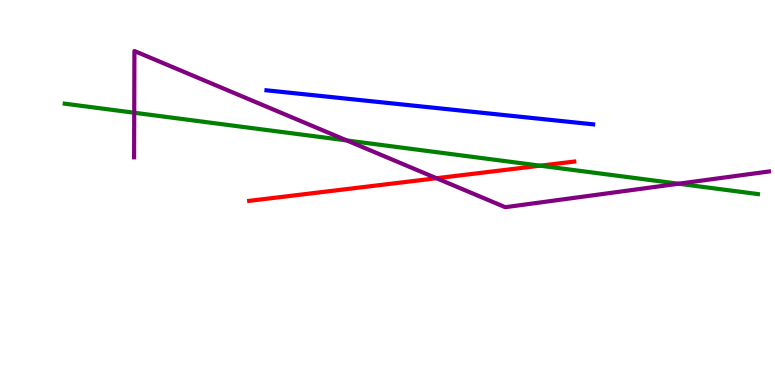[{'lines': ['blue', 'red'], 'intersections': []}, {'lines': ['green', 'red'], 'intersections': [{'x': 6.97, 'y': 5.7}]}, {'lines': ['purple', 'red'], 'intersections': [{'x': 5.63, 'y': 5.37}]}, {'lines': ['blue', 'green'], 'intersections': []}, {'lines': ['blue', 'purple'], 'intersections': []}, {'lines': ['green', 'purple'], 'intersections': [{'x': 1.73, 'y': 7.07}, {'x': 4.47, 'y': 6.35}, {'x': 8.76, 'y': 5.23}]}]